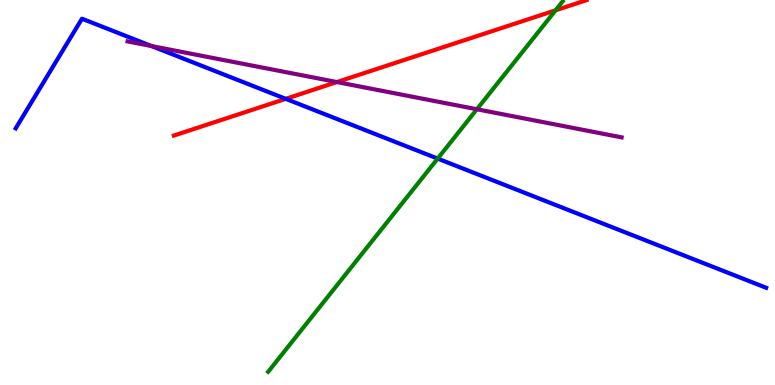[{'lines': ['blue', 'red'], 'intersections': [{'x': 3.69, 'y': 7.43}]}, {'lines': ['green', 'red'], 'intersections': [{'x': 7.17, 'y': 9.73}]}, {'lines': ['purple', 'red'], 'intersections': [{'x': 4.35, 'y': 7.87}]}, {'lines': ['blue', 'green'], 'intersections': [{'x': 5.65, 'y': 5.88}]}, {'lines': ['blue', 'purple'], 'intersections': [{'x': 1.95, 'y': 8.8}]}, {'lines': ['green', 'purple'], 'intersections': [{'x': 6.15, 'y': 7.16}]}]